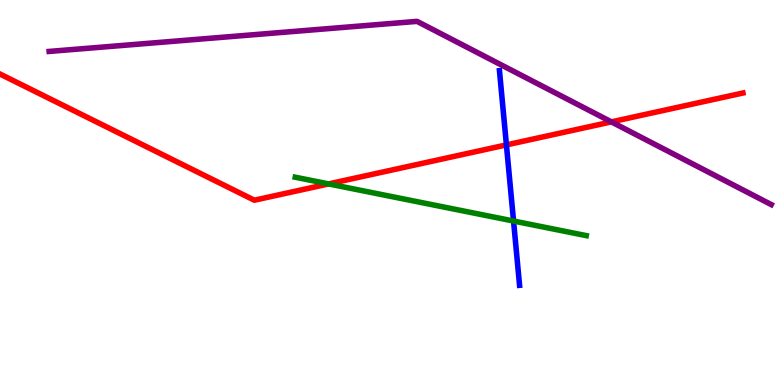[{'lines': ['blue', 'red'], 'intersections': [{'x': 6.53, 'y': 6.24}]}, {'lines': ['green', 'red'], 'intersections': [{'x': 4.24, 'y': 5.22}]}, {'lines': ['purple', 'red'], 'intersections': [{'x': 7.89, 'y': 6.83}]}, {'lines': ['blue', 'green'], 'intersections': [{'x': 6.63, 'y': 4.26}]}, {'lines': ['blue', 'purple'], 'intersections': []}, {'lines': ['green', 'purple'], 'intersections': []}]